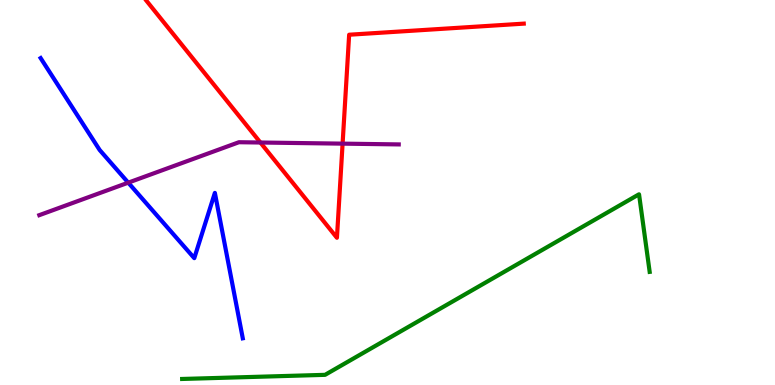[{'lines': ['blue', 'red'], 'intersections': []}, {'lines': ['green', 'red'], 'intersections': []}, {'lines': ['purple', 'red'], 'intersections': [{'x': 3.36, 'y': 6.3}, {'x': 4.42, 'y': 6.27}]}, {'lines': ['blue', 'green'], 'intersections': []}, {'lines': ['blue', 'purple'], 'intersections': [{'x': 1.65, 'y': 5.26}]}, {'lines': ['green', 'purple'], 'intersections': []}]